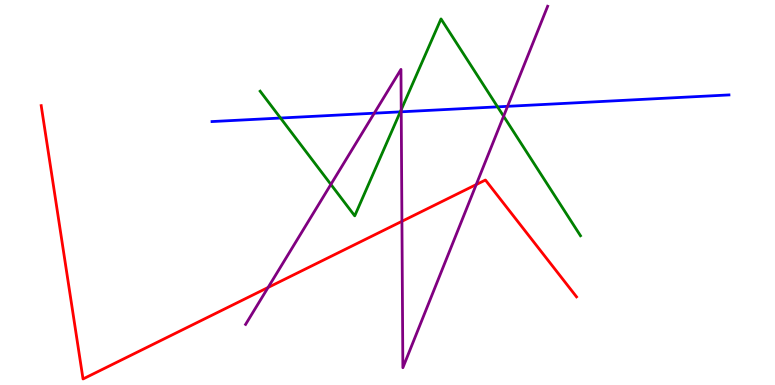[{'lines': ['blue', 'red'], 'intersections': []}, {'lines': ['green', 'red'], 'intersections': []}, {'lines': ['purple', 'red'], 'intersections': [{'x': 3.46, 'y': 2.53}, {'x': 5.19, 'y': 4.25}, {'x': 6.14, 'y': 5.21}]}, {'lines': ['blue', 'green'], 'intersections': [{'x': 3.62, 'y': 6.93}, {'x': 5.17, 'y': 7.09}, {'x': 6.42, 'y': 7.22}]}, {'lines': ['blue', 'purple'], 'intersections': [{'x': 4.83, 'y': 7.06}, {'x': 5.18, 'y': 7.1}, {'x': 6.55, 'y': 7.24}]}, {'lines': ['green', 'purple'], 'intersections': [{'x': 4.27, 'y': 5.21}, {'x': 5.18, 'y': 7.15}, {'x': 6.5, 'y': 6.98}]}]